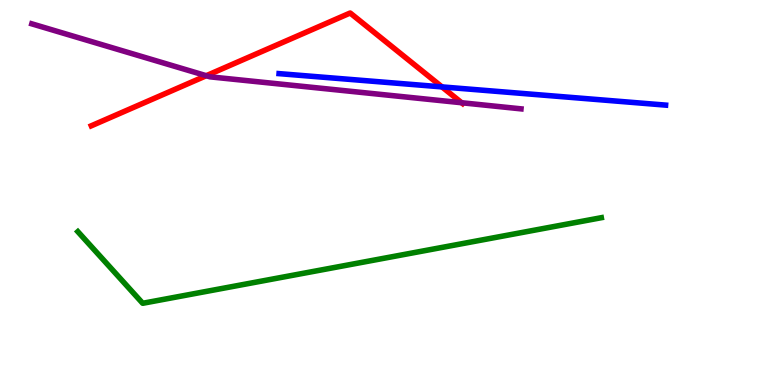[{'lines': ['blue', 'red'], 'intersections': [{'x': 5.7, 'y': 7.74}]}, {'lines': ['green', 'red'], 'intersections': []}, {'lines': ['purple', 'red'], 'intersections': [{'x': 2.66, 'y': 8.03}, {'x': 5.96, 'y': 7.33}]}, {'lines': ['blue', 'green'], 'intersections': []}, {'lines': ['blue', 'purple'], 'intersections': []}, {'lines': ['green', 'purple'], 'intersections': []}]